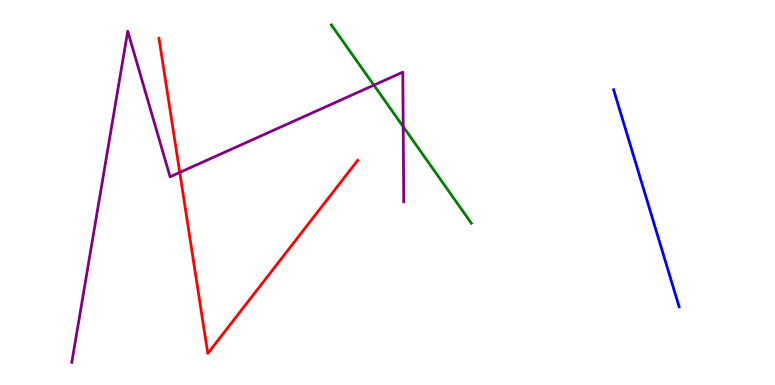[{'lines': ['blue', 'red'], 'intersections': []}, {'lines': ['green', 'red'], 'intersections': []}, {'lines': ['purple', 'red'], 'intersections': [{'x': 2.32, 'y': 5.52}]}, {'lines': ['blue', 'green'], 'intersections': []}, {'lines': ['blue', 'purple'], 'intersections': []}, {'lines': ['green', 'purple'], 'intersections': [{'x': 4.82, 'y': 7.79}, {'x': 5.2, 'y': 6.71}]}]